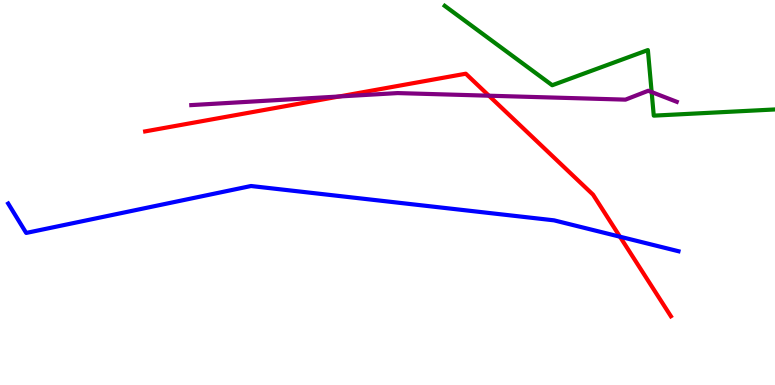[{'lines': ['blue', 'red'], 'intersections': [{'x': 8.0, 'y': 3.85}]}, {'lines': ['green', 'red'], 'intersections': []}, {'lines': ['purple', 'red'], 'intersections': [{'x': 4.38, 'y': 7.49}, {'x': 6.31, 'y': 7.51}]}, {'lines': ['blue', 'green'], 'intersections': []}, {'lines': ['blue', 'purple'], 'intersections': []}, {'lines': ['green', 'purple'], 'intersections': [{'x': 8.41, 'y': 7.61}]}]